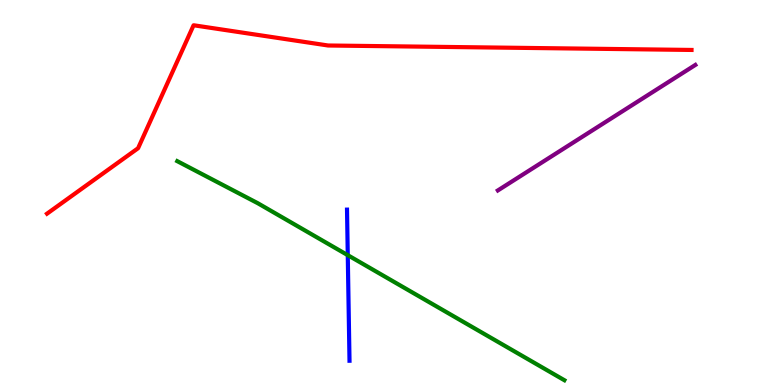[{'lines': ['blue', 'red'], 'intersections': []}, {'lines': ['green', 'red'], 'intersections': []}, {'lines': ['purple', 'red'], 'intersections': []}, {'lines': ['blue', 'green'], 'intersections': [{'x': 4.49, 'y': 3.37}]}, {'lines': ['blue', 'purple'], 'intersections': []}, {'lines': ['green', 'purple'], 'intersections': []}]